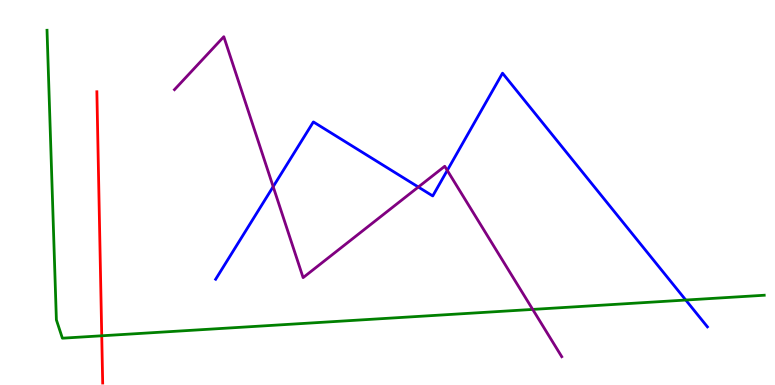[{'lines': ['blue', 'red'], 'intersections': []}, {'lines': ['green', 'red'], 'intersections': [{'x': 1.31, 'y': 1.28}]}, {'lines': ['purple', 'red'], 'intersections': []}, {'lines': ['blue', 'green'], 'intersections': [{'x': 8.85, 'y': 2.21}]}, {'lines': ['blue', 'purple'], 'intersections': [{'x': 3.52, 'y': 5.15}, {'x': 5.4, 'y': 5.14}, {'x': 5.77, 'y': 5.57}]}, {'lines': ['green', 'purple'], 'intersections': [{'x': 6.87, 'y': 1.96}]}]